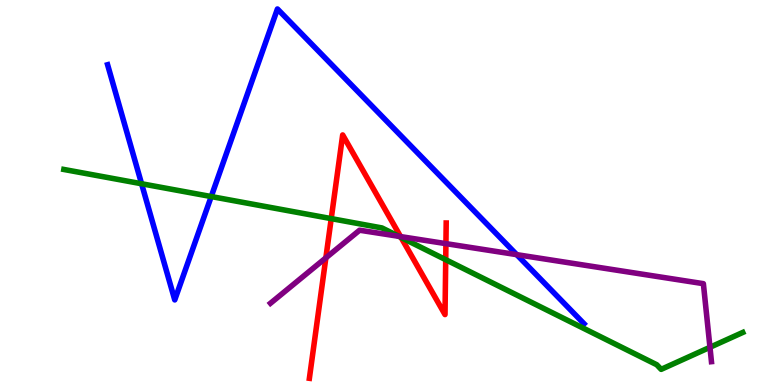[{'lines': ['blue', 'red'], 'intersections': []}, {'lines': ['green', 'red'], 'intersections': [{'x': 4.27, 'y': 4.32}, {'x': 5.18, 'y': 3.83}, {'x': 5.75, 'y': 3.26}]}, {'lines': ['purple', 'red'], 'intersections': [{'x': 4.2, 'y': 3.3}, {'x': 5.17, 'y': 3.85}, {'x': 5.75, 'y': 3.67}]}, {'lines': ['blue', 'green'], 'intersections': [{'x': 1.83, 'y': 5.23}, {'x': 2.73, 'y': 4.89}]}, {'lines': ['blue', 'purple'], 'intersections': [{'x': 6.67, 'y': 3.39}]}, {'lines': ['green', 'purple'], 'intersections': [{'x': 5.15, 'y': 3.86}, {'x': 9.16, 'y': 0.98}]}]